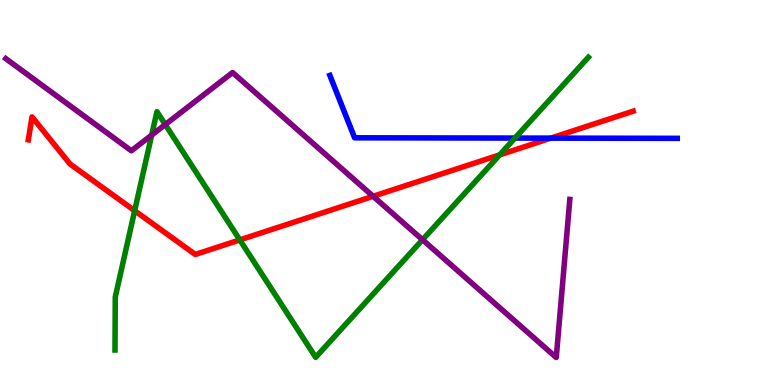[{'lines': ['blue', 'red'], 'intersections': [{'x': 7.11, 'y': 6.41}]}, {'lines': ['green', 'red'], 'intersections': [{'x': 1.74, 'y': 4.53}, {'x': 3.09, 'y': 3.77}, {'x': 6.45, 'y': 5.98}]}, {'lines': ['purple', 'red'], 'intersections': [{'x': 4.81, 'y': 4.9}]}, {'lines': ['blue', 'green'], 'intersections': [{'x': 6.64, 'y': 6.41}]}, {'lines': ['blue', 'purple'], 'intersections': []}, {'lines': ['green', 'purple'], 'intersections': [{'x': 1.96, 'y': 6.49}, {'x': 2.13, 'y': 6.76}, {'x': 5.45, 'y': 3.77}]}]